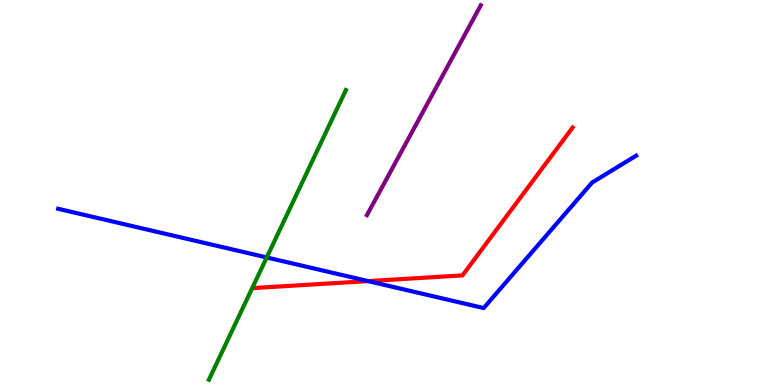[{'lines': ['blue', 'red'], 'intersections': [{'x': 4.75, 'y': 2.7}]}, {'lines': ['green', 'red'], 'intersections': []}, {'lines': ['purple', 'red'], 'intersections': []}, {'lines': ['blue', 'green'], 'intersections': [{'x': 3.44, 'y': 3.31}]}, {'lines': ['blue', 'purple'], 'intersections': []}, {'lines': ['green', 'purple'], 'intersections': []}]